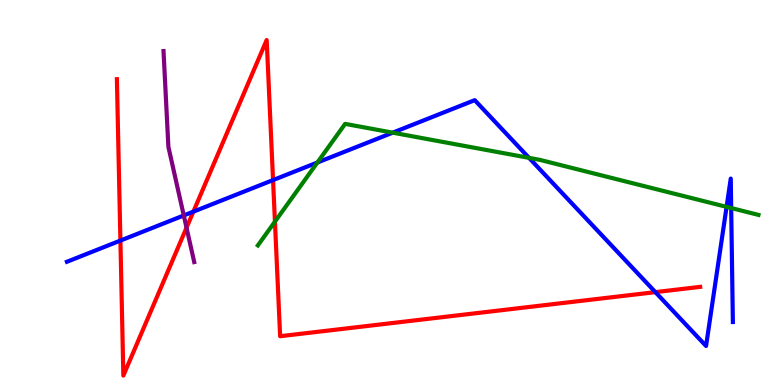[{'lines': ['blue', 'red'], 'intersections': [{'x': 1.55, 'y': 3.75}, {'x': 2.5, 'y': 4.5}, {'x': 3.52, 'y': 5.32}, {'x': 8.46, 'y': 2.41}]}, {'lines': ['green', 'red'], 'intersections': [{'x': 3.55, 'y': 4.24}]}, {'lines': ['purple', 'red'], 'intersections': [{'x': 2.41, 'y': 4.09}]}, {'lines': ['blue', 'green'], 'intersections': [{'x': 4.1, 'y': 5.78}, {'x': 5.07, 'y': 6.55}, {'x': 6.83, 'y': 5.9}, {'x': 9.38, 'y': 4.63}, {'x': 9.43, 'y': 4.6}]}, {'lines': ['blue', 'purple'], 'intersections': [{'x': 2.37, 'y': 4.4}]}, {'lines': ['green', 'purple'], 'intersections': []}]